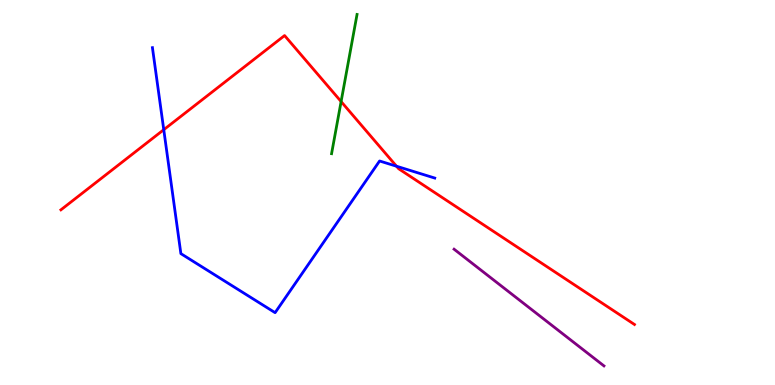[{'lines': ['blue', 'red'], 'intersections': [{'x': 2.11, 'y': 6.63}, {'x': 5.12, 'y': 5.68}]}, {'lines': ['green', 'red'], 'intersections': [{'x': 4.4, 'y': 7.36}]}, {'lines': ['purple', 'red'], 'intersections': []}, {'lines': ['blue', 'green'], 'intersections': []}, {'lines': ['blue', 'purple'], 'intersections': []}, {'lines': ['green', 'purple'], 'intersections': []}]